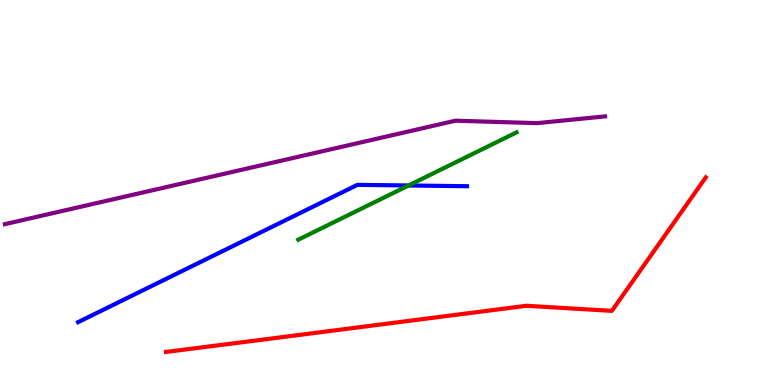[{'lines': ['blue', 'red'], 'intersections': []}, {'lines': ['green', 'red'], 'intersections': []}, {'lines': ['purple', 'red'], 'intersections': []}, {'lines': ['blue', 'green'], 'intersections': [{'x': 5.27, 'y': 5.18}]}, {'lines': ['blue', 'purple'], 'intersections': []}, {'lines': ['green', 'purple'], 'intersections': []}]